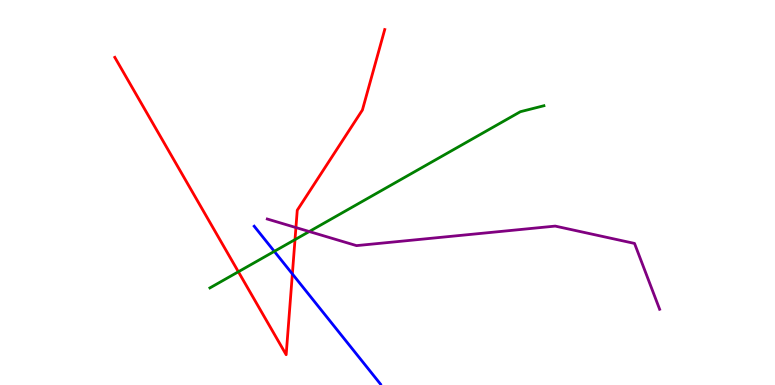[{'lines': ['blue', 'red'], 'intersections': [{'x': 3.77, 'y': 2.88}]}, {'lines': ['green', 'red'], 'intersections': [{'x': 3.08, 'y': 2.94}, {'x': 3.81, 'y': 3.78}]}, {'lines': ['purple', 'red'], 'intersections': [{'x': 3.82, 'y': 4.09}]}, {'lines': ['blue', 'green'], 'intersections': [{'x': 3.54, 'y': 3.47}]}, {'lines': ['blue', 'purple'], 'intersections': []}, {'lines': ['green', 'purple'], 'intersections': [{'x': 3.99, 'y': 3.99}]}]